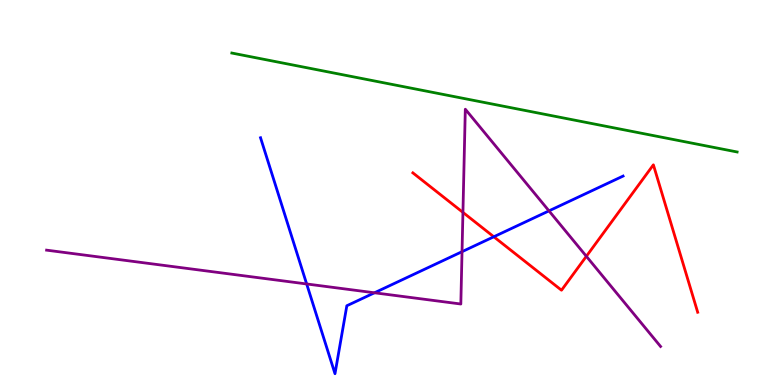[{'lines': ['blue', 'red'], 'intersections': [{'x': 6.37, 'y': 3.85}]}, {'lines': ['green', 'red'], 'intersections': []}, {'lines': ['purple', 'red'], 'intersections': [{'x': 5.97, 'y': 4.48}, {'x': 7.57, 'y': 3.34}]}, {'lines': ['blue', 'green'], 'intersections': []}, {'lines': ['blue', 'purple'], 'intersections': [{'x': 3.96, 'y': 2.62}, {'x': 4.83, 'y': 2.4}, {'x': 5.96, 'y': 3.46}, {'x': 7.08, 'y': 4.52}]}, {'lines': ['green', 'purple'], 'intersections': []}]